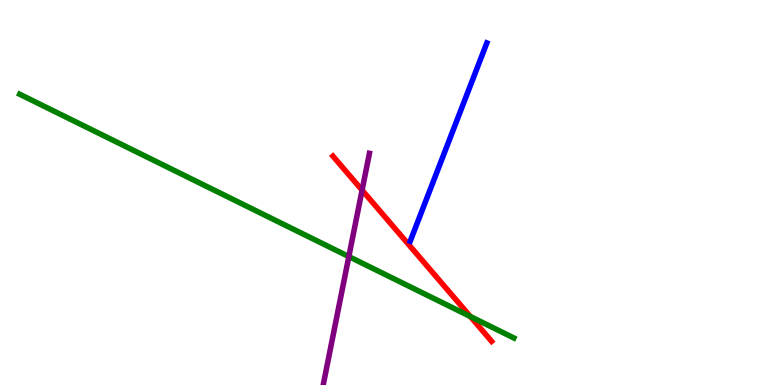[{'lines': ['blue', 'red'], 'intersections': []}, {'lines': ['green', 'red'], 'intersections': [{'x': 6.07, 'y': 1.78}]}, {'lines': ['purple', 'red'], 'intersections': [{'x': 4.67, 'y': 5.06}]}, {'lines': ['blue', 'green'], 'intersections': []}, {'lines': ['blue', 'purple'], 'intersections': []}, {'lines': ['green', 'purple'], 'intersections': [{'x': 4.5, 'y': 3.34}]}]